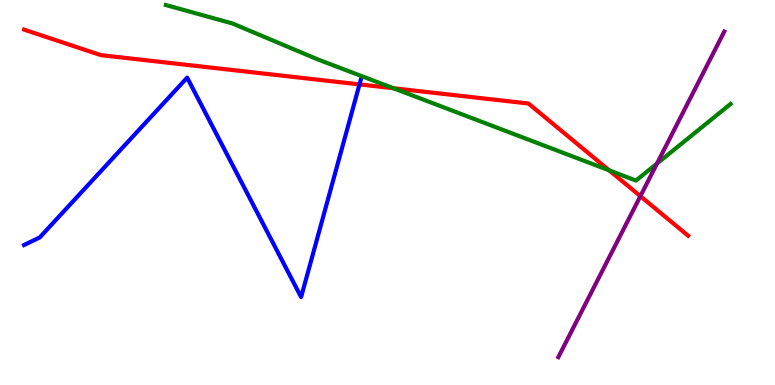[{'lines': ['blue', 'red'], 'intersections': [{'x': 4.64, 'y': 7.81}]}, {'lines': ['green', 'red'], 'intersections': [{'x': 5.08, 'y': 7.71}, {'x': 7.86, 'y': 5.57}]}, {'lines': ['purple', 'red'], 'intersections': [{'x': 8.26, 'y': 4.9}]}, {'lines': ['blue', 'green'], 'intersections': []}, {'lines': ['blue', 'purple'], 'intersections': []}, {'lines': ['green', 'purple'], 'intersections': [{'x': 8.48, 'y': 5.75}]}]